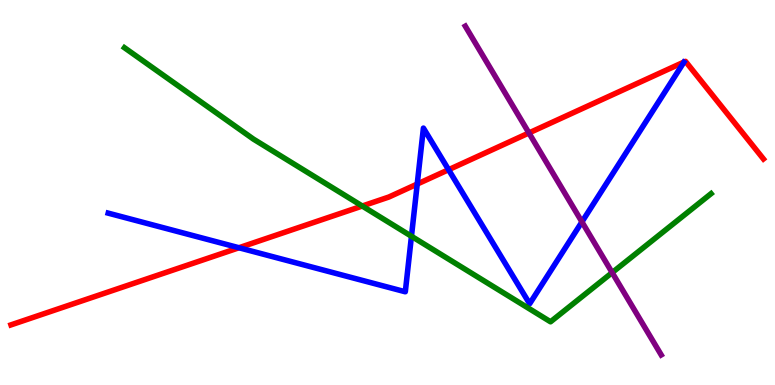[{'lines': ['blue', 'red'], 'intersections': [{'x': 3.08, 'y': 3.57}, {'x': 5.38, 'y': 5.22}, {'x': 5.79, 'y': 5.59}]}, {'lines': ['green', 'red'], 'intersections': [{'x': 4.67, 'y': 4.65}]}, {'lines': ['purple', 'red'], 'intersections': [{'x': 6.82, 'y': 6.55}]}, {'lines': ['blue', 'green'], 'intersections': [{'x': 5.31, 'y': 3.86}]}, {'lines': ['blue', 'purple'], 'intersections': [{'x': 7.51, 'y': 4.24}]}, {'lines': ['green', 'purple'], 'intersections': [{'x': 7.9, 'y': 2.92}]}]